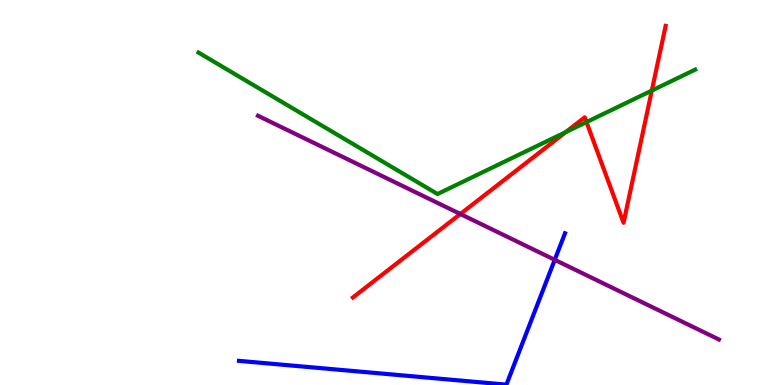[{'lines': ['blue', 'red'], 'intersections': []}, {'lines': ['green', 'red'], 'intersections': [{'x': 7.3, 'y': 6.57}, {'x': 7.57, 'y': 6.83}, {'x': 8.41, 'y': 7.65}]}, {'lines': ['purple', 'red'], 'intersections': [{'x': 5.94, 'y': 4.44}]}, {'lines': ['blue', 'green'], 'intersections': []}, {'lines': ['blue', 'purple'], 'intersections': [{'x': 7.16, 'y': 3.25}]}, {'lines': ['green', 'purple'], 'intersections': []}]